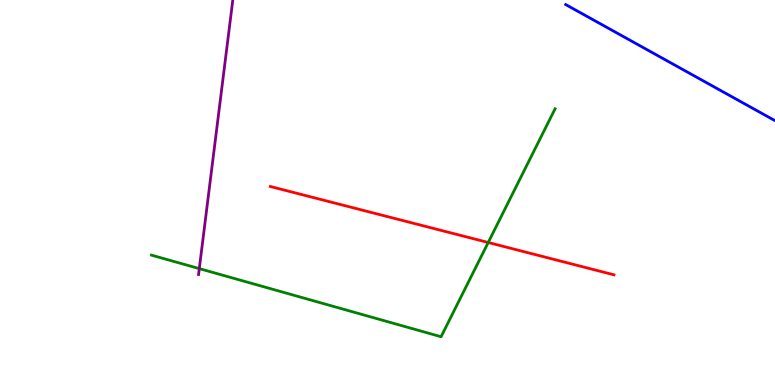[{'lines': ['blue', 'red'], 'intersections': []}, {'lines': ['green', 'red'], 'intersections': [{'x': 6.3, 'y': 3.7}]}, {'lines': ['purple', 'red'], 'intersections': []}, {'lines': ['blue', 'green'], 'intersections': []}, {'lines': ['blue', 'purple'], 'intersections': []}, {'lines': ['green', 'purple'], 'intersections': [{'x': 2.57, 'y': 3.02}]}]